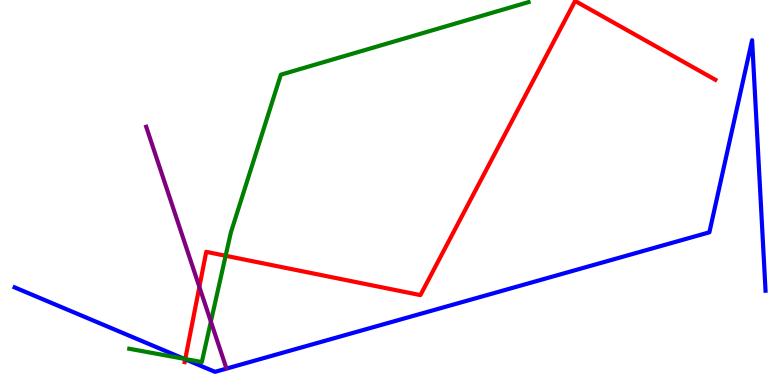[{'lines': ['blue', 'red'], 'intersections': [{'x': 2.39, 'y': 0.668}]}, {'lines': ['green', 'red'], 'intersections': [{'x': 2.39, 'y': 0.675}, {'x': 2.91, 'y': 3.36}]}, {'lines': ['purple', 'red'], 'intersections': [{'x': 2.57, 'y': 2.55}]}, {'lines': ['blue', 'green'], 'intersections': [{'x': 2.37, 'y': 0.681}]}, {'lines': ['blue', 'purple'], 'intersections': []}, {'lines': ['green', 'purple'], 'intersections': [{'x': 2.72, 'y': 1.65}]}]